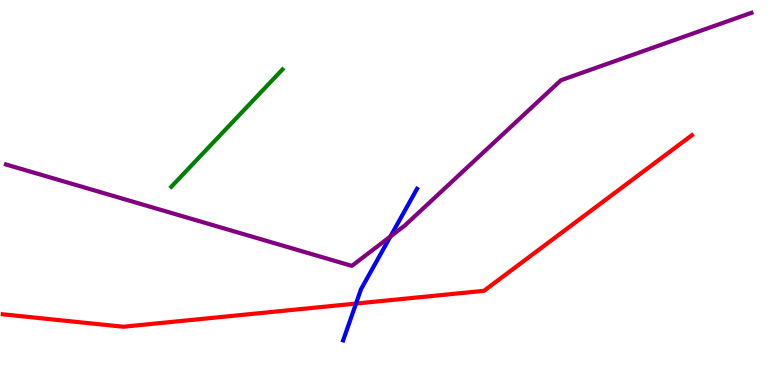[{'lines': ['blue', 'red'], 'intersections': [{'x': 4.59, 'y': 2.12}]}, {'lines': ['green', 'red'], 'intersections': []}, {'lines': ['purple', 'red'], 'intersections': []}, {'lines': ['blue', 'green'], 'intersections': []}, {'lines': ['blue', 'purple'], 'intersections': [{'x': 5.04, 'y': 3.86}]}, {'lines': ['green', 'purple'], 'intersections': []}]